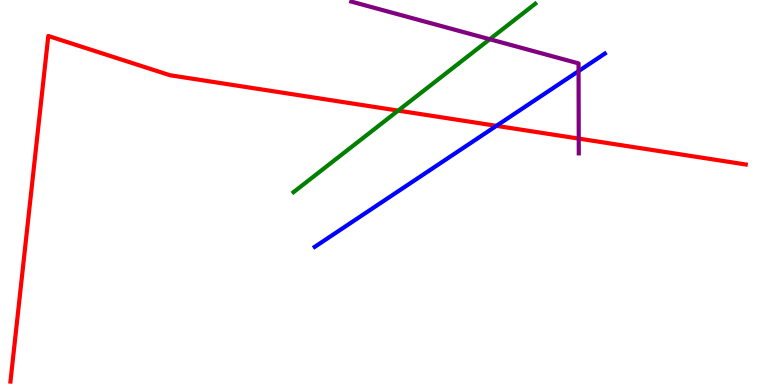[{'lines': ['blue', 'red'], 'intersections': [{'x': 6.41, 'y': 6.73}]}, {'lines': ['green', 'red'], 'intersections': [{'x': 5.14, 'y': 7.13}]}, {'lines': ['purple', 'red'], 'intersections': [{'x': 7.47, 'y': 6.4}]}, {'lines': ['blue', 'green'], 'intersections': []}, {'lines': ['blue', 'purple'], 'intersections': [{'x': 7.47, 'y': 8.15}]}, {'lines': ['green', 'purple'], 'intersections': [{'x': 6.32, 'y': 8.98}]}]